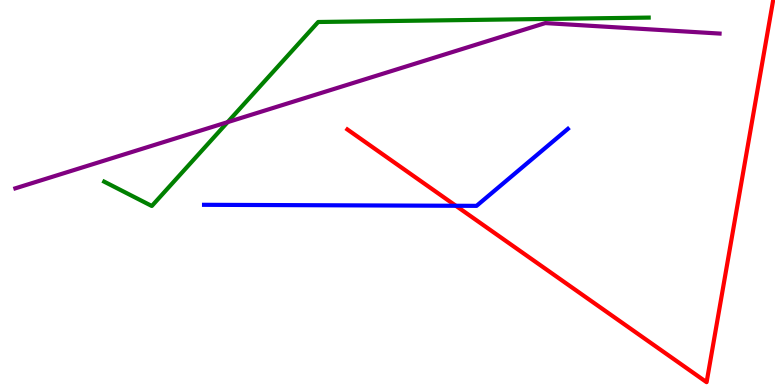[{'lines': ['blue', 'red'], 'intersections': [{'x': 5.88, 'y': 4.66}]}, {'lines': ['green', 'red'], 'intersections': []}, {'lines': ['purple', 'red'], 'intersections': []}, {'lines': ['blue', 'green'], 'intersections': []}, {'lines': ['blue', 'purple'], 'intersections': []}, {'lines': ['green', 'purple'], 'intersections': [{'x': 2.94, 'y': 6.83}]}]